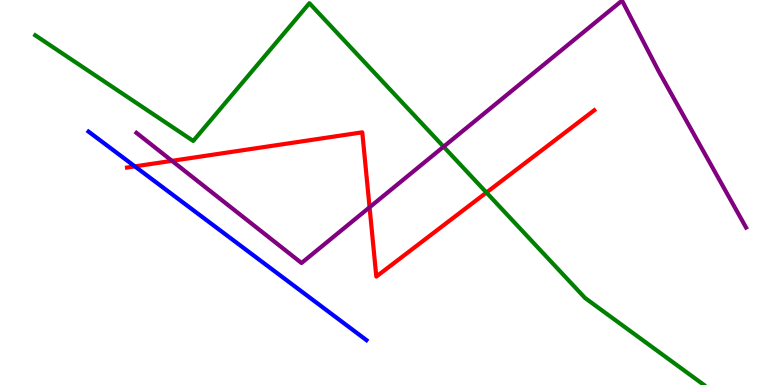[{'lines': ['blue', 'red'], 'intersections': [{'x': 1.74, 'y': 5.68}]}, {'lines': ['green', 'red'], 'intersections': [{'x': 6.28, 'y': 5.0}]}, {'lines': ['purple', 'red'], 'intersections': [{'x': 2.22, 'y': 5.82}, {'x': 4.77, 'y': 4.62}]}, {'lines': ['blue', 'green'], 'intersections': []}, {'lines': ['blue', 'purple'], 'intersections': []}, {'lines': ['green', 'purple'], 'intersections': [{'x': 5.72, 'y': 6.19}]}]